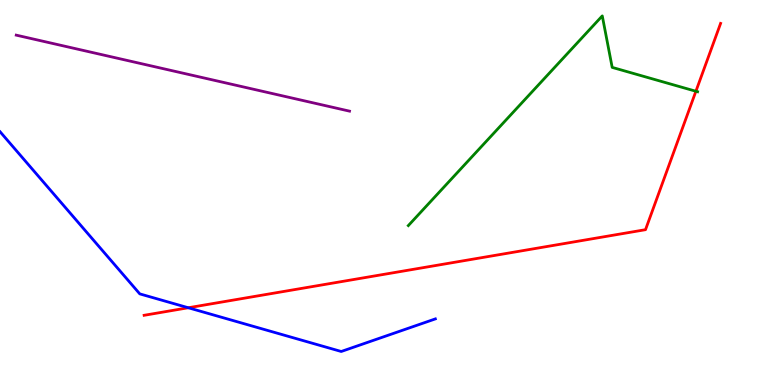[{'lines': ['blue', 'red'], 'intersections': [{'x': 2.43, 'y': 2.01}]}, {'lines': ['green', 'red'], 'intersections': [{'x': 8.98, 'y': 7.63}]}, {'lines': ['purple', 'red'], 'intersections': []}, {'lines': ['blue', 'green'], 'intersections': []}, {'lines': ['blue', 'purple'], 'intersections': []}, {'lines': ['green', 'purple'], 'intersections': []}]